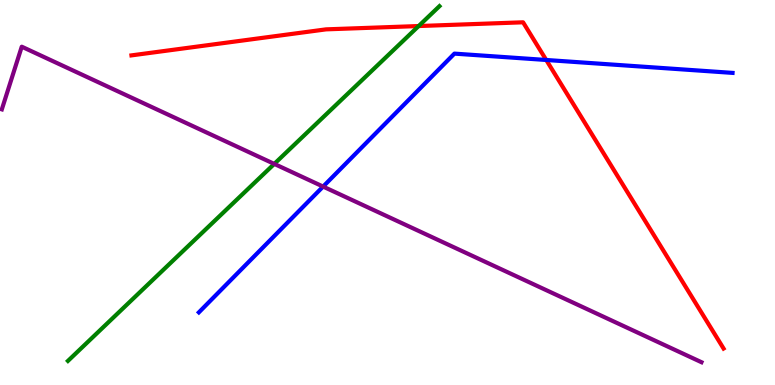[{'lines': ['blue', 'red'], 'intersections': [{'x': 7.05, 'y': 8.44}]}, {'lines': ['green', 'red'], 'intersections': [{'x': 5.4, 'y': 9.32}]}, {'lines': ['purple', 'red'], 'intersections': []}, {'lines': ['blue', 'green'], 'intersections': []}, {'lines': ['blue', 'purple'], 'intersections': [{'x': 4.17, 'y': 5.15}]}, {'lines': ['green', 'purple'], 'intersections': [{'x': 3.54, 'y': 5.74}]}]